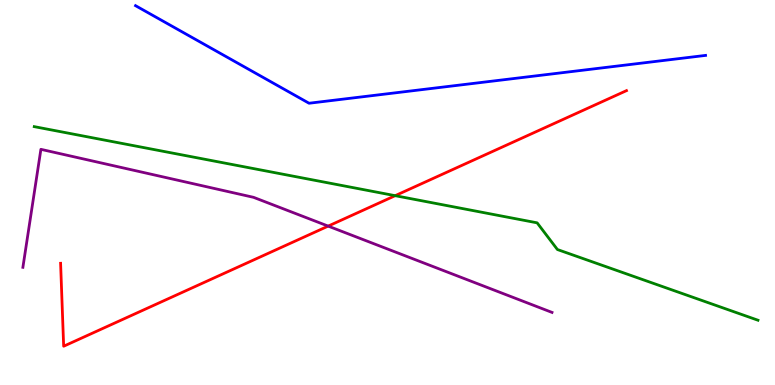[{'lines': ['blue', 'red'], 'intersections': []}, {'lines': ['green', 'red'], 'intersections': [{'x': 5.1, 'y': 4.92}]}, {'lines': ['purple', 'red'], 'intersections': [{'x': 4.23, 'y': 4.13}]}, {'lines': ['blue', 'green'], 'intersections': []}, {'lines': ['blue', 'purple'], 'intersections': []}, {'lines': ['green', 'purple'], 'intersections': []}]